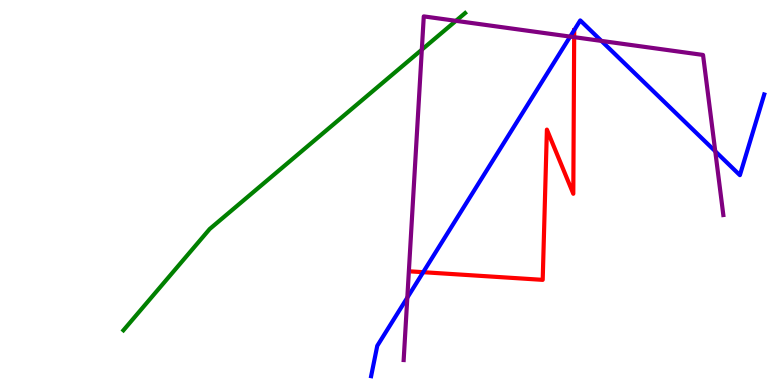[{'lines': ['blue', 'red'], 'intersections': [{'x': 5.46, 'y': 2.93}]}, {'lines': ['green', 'red'], 'intersections': []}, {'lines': ['purple', 'red'], 'intersections': [{'x': 7.41, 'y': 9.03}]}, {'lines': ['blue', 'green'], 'intersections': []}, {'lines': ['blue', 'purple'], 'intersections': [{'x': 5.26, 'y': 2.27}, {'x': 7.36, 'y': 9.05}, {'x': 7.76, 'y': 8.94}, {'x': 9.23, 'y': 6.07}]}, {'lines': ['green', 'purple'], 'intersections': [{'x': 5.44, 'y': 8.71}, {'x': 5.88, 'y': 9.46}]}]